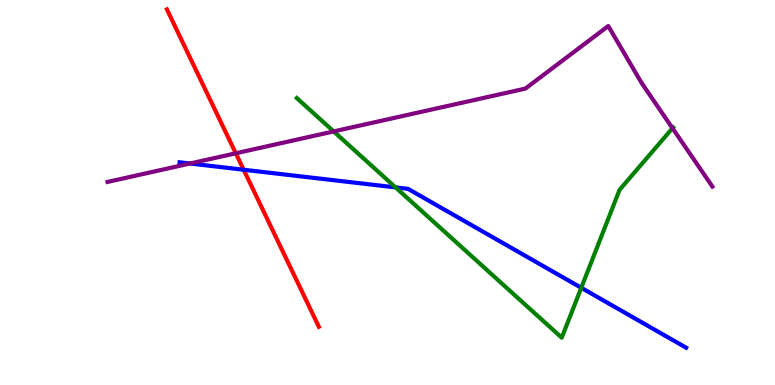[{'lines': ['blue', 'red'], 'intersections': [{'x': 3.14, 'y': 5.59}]}, {'lines': ['green', 'red'], 'intersections': []}, {'lines': ['purple', 'red'], 'intersections': [{'x': 3.04, 'y': 6.02}]}, {'lines': ['blue', 'green'], 'intersections': [{'x': 5.1, 'y': 5.13}, {'x': 7.5, 'y': 2.52}]}, {'lines': ['blue', 'purple'], 'intersections': [{'x': 2.45, 'y': 5.75}]}, {'lines': ['green', 'purple'], 'intersections': [{'x': 4.31, 'y': 6.59}, {'x': 8.68, 'y': 6.67}]}]